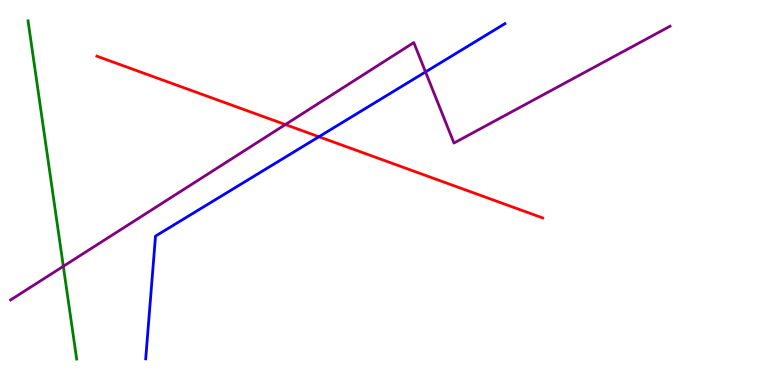[{'lines': ['blue', 'red'], 'intersections': [{'x': 4.12, 'y': 6.45}]}, {'lines': ['green', 'red'], 'intersections': []}, {'lines': ['purple', 'red'], 'intersections': [{'x': 3.68, 'y': 6.76}]}, {'lines': ['blue', 'green'], 'intersections': []}, {'lines': ['blue', 'purple'], 'intersections': [{'x': 5.49, 'y': 8.13}]}, {'lines': ['green', 'purple'], 'intersections': [{'x': 0.817, 'y': 3.08}]}]